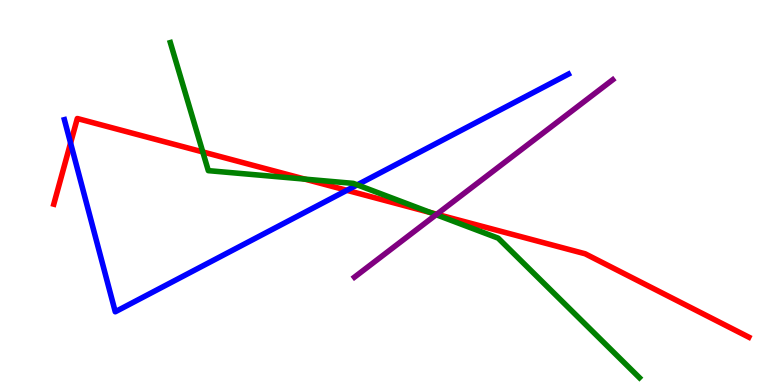[{'lines': ['blue', 'red'], 'intersections': [{'x': 0.911, 'y': 6.28}, {'x': 4.48, 'y': 5.06}]}, {'lines': ['green', 'red'], 'intersections': [{'x': 2.62, 'y': 6.05}, {'x': 3.93, 'y': 5.35}, {'x': 5.56, 'y': 4.48}]}, {'lines': ['purple', 'red'], 'intersections': [{'x': 5.64, 'y': 4.43}]}, {'lines': ['blue', 'green'], 'intersections': [{'x': 4.61, 'y': 5.2}]}, {'lines': ['blue', 'purple'], 'intersections': []}, {'lines': ['green', 'purple'], 'intersections': [{'x': 5.63, 'y': 4.42}]}]